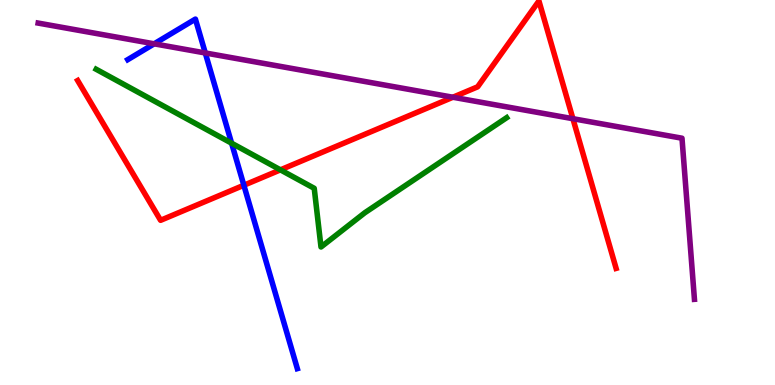[{'lines': ['blue', 'red'], 'intersections': [{'x': 3.15, 'y': 5.19}]}, {'lines': ['green', 'red'], 'intersections': [{'x': 3.62, 'y': 5.59}]}, {'lines': ['purple', 'red'], 'intersections': [{'x': 5.84, 'y': 7.47}, {'x': 7.39, 'y': 6.92}]}, {'lines': ['blue', 'green'], 'intersections': [{'x': 2.99, 'y': 6.28}]}, {'lines': ['blue', 'purple'], 'intersections': [{'x': 1.99, 'y': 8.86}, {'x': 2.65, 'y': 8.62}]}, {'lines': ['green', 'purple'], 'intersections': []}]